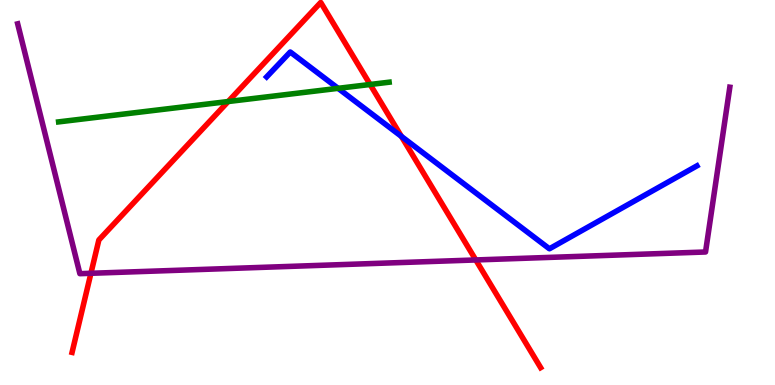[{'lines': ['blue', 'red'], 'intersections': [{'x': 5.18, 'y': 6.46}]}, {'lines': ['green', 'red'], 'intersections': [{'x': 2.94, 'y': 7.36}, {'x': 4.78, 'y': 7.81}]}, {'lines': ['purple', 'red'], 'intersections': [{'x': 1.17, 'y': 2.9}, {'x': 6.14, 'y': 3.25}]}, {'lines': ['blue', 'green'], 'intersections': [{'x': 4.36, 'y': 7.71}]}, {'lines': ['blue', 'purple'], 'intersections': []}, {'lines': ['green', 'purple'], 'intersections': []}]